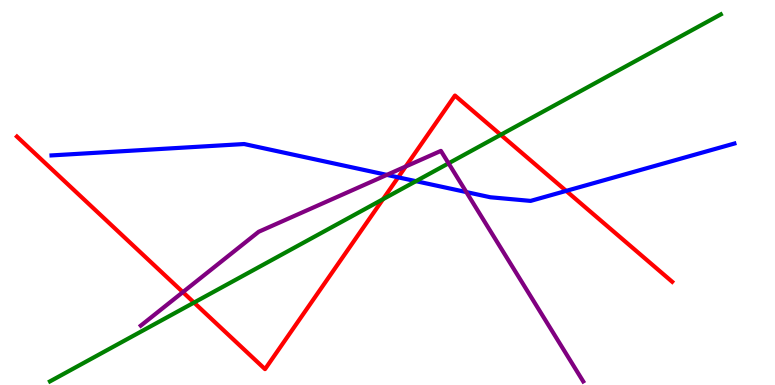[{'lines': ['blue', 'red'], 'intersections': [{'x': 5.14, 'y': 5.39}, {'x': 7.31, 'y': 5.04}]}, {'lines': ['green', 'red'], 'intersections': [{'x': 2.5, 'y': 2.14}, {'x': 4.94, 'y': 4.83}, {'x': 6.46, 'y': 6.5}]}, {'lines': ['purple', 'red'], 'intersections': [{'x': 2.36, 'y': 2.41}, {'x': 5.23, 'y': 5.67}]}, {'lines': ['blue', 'green'], 'intersections': [{'x': 5.37, 'y': 5.29}]}, {'lines': ['blue', 'purple'], 'intersections': [{'x': 4.99, 'y': 5.46}, {'x': 6.02, 'y': 5.01}]}, {'lines': ['green', 'purple'], 'intersections': [{'x': 5.79, 'y': 5.76}]}]